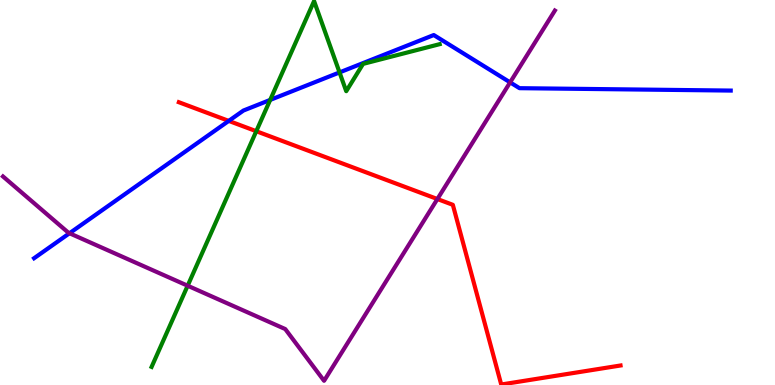[{'lines': ['blue', 'red'], 'intersections': [{'x': 2.95, 'y': 6.86}]}, {'lines': ['green', 'red'], 'intersections': [{'x': 3.31, 'y': 6.59}]}, {'lines': ['purple', 'red'], 'intersections': [{'x': 5.64, 'y': 4.83}]}, {'lines': ['blue', 'green'], 'intersections': [{'x': 3.49, 'y': 7.4}, {'x': 4.38, 'y': 8.12}]}, {'lines': ['blue', 'purple'], 'intersections': [{'x': 0.897, 'y': 3.94}, {'x': 6.58, 'y': 7.86}]}, {'lines': ['green', 'purple'], 'intersections': [{'x': 2.42, 'y': 2.58}]}]